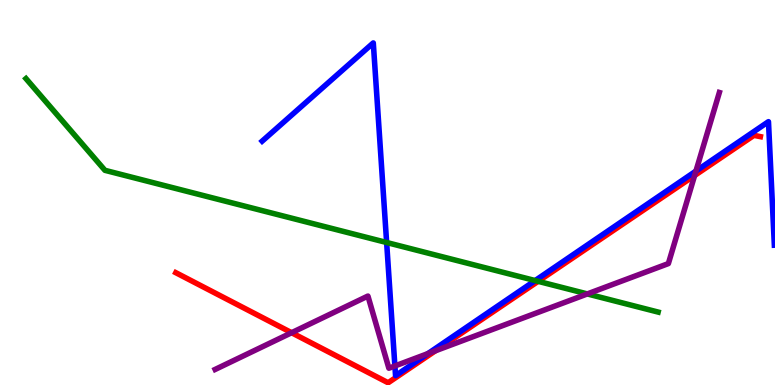[{'lines': ['blue', 'red'], 'intersections': []}, {'lines': ['green', 'red'], 'intersections': [{'x': 6.94, 'y': 2.69}]}, {'lines': ['purple', 'red'], 'intersections': [{'x': 3.76, 'y': 1.36}, {'x': 5.62, 'y': 0.888}, {'x': 8.96, 'y': 5.44}]}, {'lines': ['blue', 'green'], 'intersections': [{'x': 4.99, 'y': 3.7}, {'x': 6.91, 'y': 2.71}]}, {'lines': ['blue', 'purple'], 'intersections': [{'x': 5.1, 'y': 0.495}, {'x': 5.52, 'y': 0.816}, {'x': 8.98, 'y': 5.56}]}, {'lines': ['green', 'purple'], 'intersections': [{'x': 7.58, 'y': 2.37}]}]